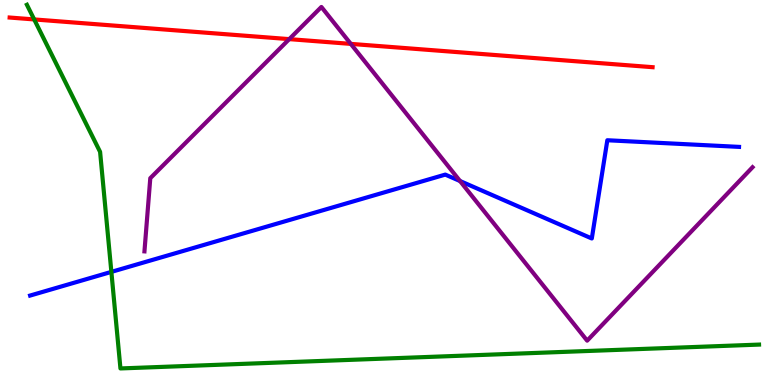[{'lines': ['blue', 'red'], 'intersections': []}, {'lines': ['green', 'red'], 'intersections': [{'x': 0.441, 'y': 9.5}]}, {'lines': ['purple', 'red'], 'intersections': [{'x': 3.73, 'y': 8.98}, {'x': 4.53, 'y': 8.86}]}, {'lines': ['blue', 'green'], 'intersections': [{'x': 1.44, 'y': 2.94}]}, {'lines': ['blue', 'purple'], 'intersections': [{'x': 5.94, 'y': 5.3}]}, {'lines': ['green', 'purple'], 'intersections': []}]